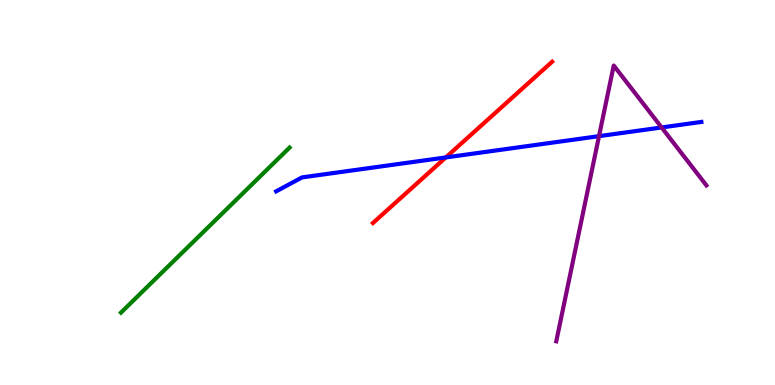[{'lines': ['blue', 'red'], 'intersections': [{'x': 5.75, 'y': 5.91}]}, {'lines': ['green', 'red'], 'intersections': []}, {'lines': ['purple', 'red'], 'intersections': []}, {'lines': ['blue', 'green'], 'intersections': []}, {'lines': ['blue', 'purple'], 'intersections': [{'x': 7.73, 'y': 6.46}, {'x': 8.54, 'y': 6.69}]}, {'lines': ['green', 'purple'], 'intersections': []}]